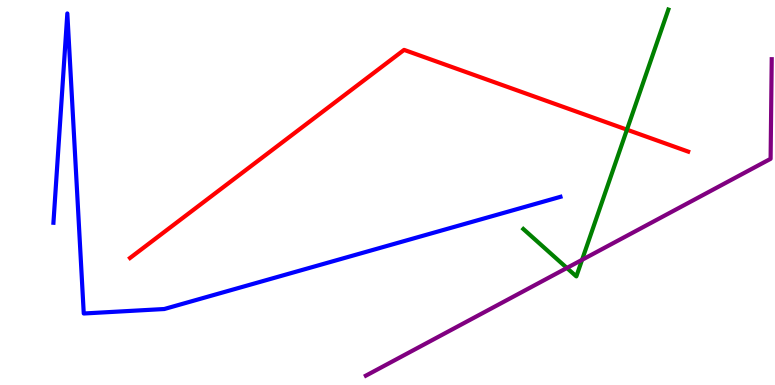[{'lines': ['blue', 'red'], 'intersections': []}, {'lines': ['green', 'red'], 'intersections': [{'x': 8.09, 'y': 6.63}]}, {'lines': ['purple', 'red'], 'intersections': []}, {'lines': ['blue', 'green'], 'intersections': []}, {'lines': ['blue', 'purple'], 'intersections': []}, {'lines': ['green', 'purple'], 'intersections': [{'x': 7.31, 'y': 3.04}, {'x': 7.51, 'y': 3.25}]}]